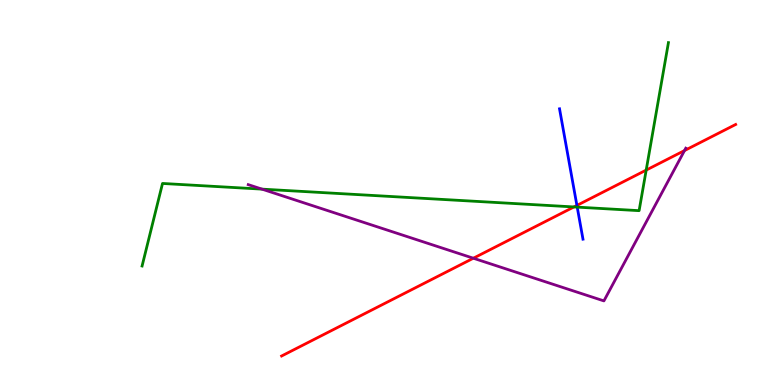[{'lines': ['blue', 'red'], 'intersections': [{'x': 7.44, 'y': 4.66}]}, {'lines': ['green', 'red'], 'intersections': [{'x': 7.41, 'y': 4.62}, {'x': 8.34, 'y': 5.58}]}, {'lines': ['purple', 'red'], 'intersections': [{'x': 6.11, 'y': 3.29}, {'x': 8.83, 'y': 6.09}]}, {'lines': ['blue', 'green'], 'intersections': [{'x': 7.45, 'y': 4.62}]}, {'lines': ['blue', 'purple'], 'intersections': []}, {'lines': ['green', 'purple'], 'intersections': [{'x': 3.38, 'y': 5.09}]}]